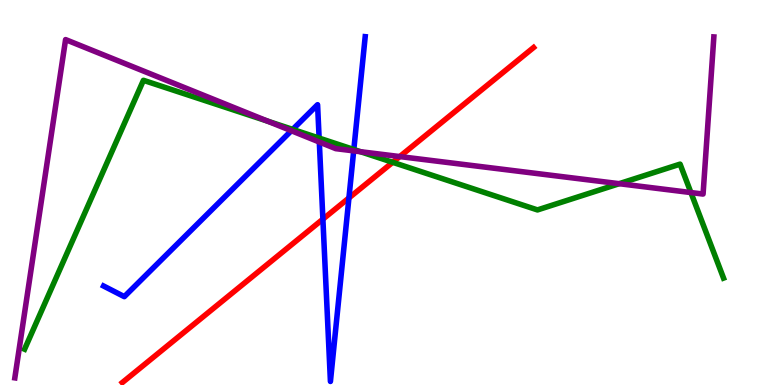[{'lines': ['blue', 'red'], 'intersections': [{'x': 4.17, 'y': 4.31}, {'x': 4.5, 'y': 4.86}]}, {'lines': ['green', 'red'], 'intersections': [{'x': 5.07, 'y': 5.78}]}, {'lines': ['purple', 'red'], 'intersections': [{'x': 5.16, 'y': 5.93}]}, {'lines': ['blue', 'green'], 'intersections': [{'x': 3.78, 'y': 6.64}, {'x': 4.12, 'y': 6.41}, {'x': 4.57, 'y': 6.12}]}, {'lines': ['blue', 'purple'], 'intersections': [{'x': 3.76, 'y': 6.6}, {'x': 4.12, 'y': 6.31}, {'x': 4.56, 'y': 6.08}]}, {'lines': ['green', 'purple'], 'intersections': [{'x': 3.46, 'y': 6.85}, {'x': 4.65, 'y': 6.06}, {'x': 7.99, 'y': 5.23}, {'x': 8.92, 'y': 5.0}]}]